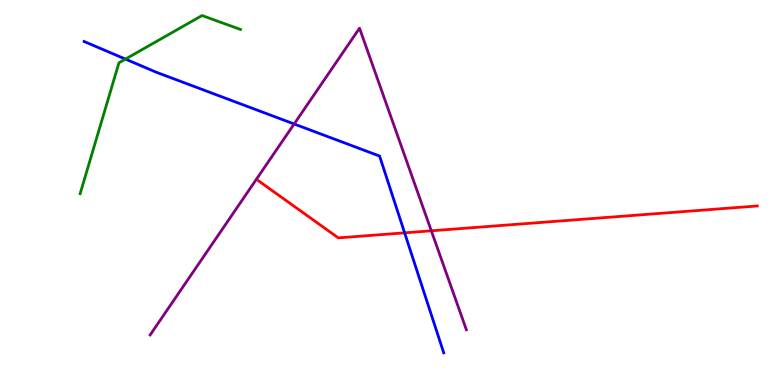[{'lines': ['blue', 'red'], 'intersections': [{'x': 5.22, 'y': 3.95}]}, {'lines': ['green', 'red'], 'intersections': []}, {'lines': ['purple', 'red'], 'intersections': [{'x': 5.57, 'y': 4.01}]}, {'lines': ['blue', 'green'], 'intersections': [{'x': 1.62, 'y': 8.47}]}, {'lines': ['blue', 'purple'], 'intersections': [{'x': 3.8, 'y': 6.78}]}, {'lines': ['green', 'purple'], 'intersections': []}]